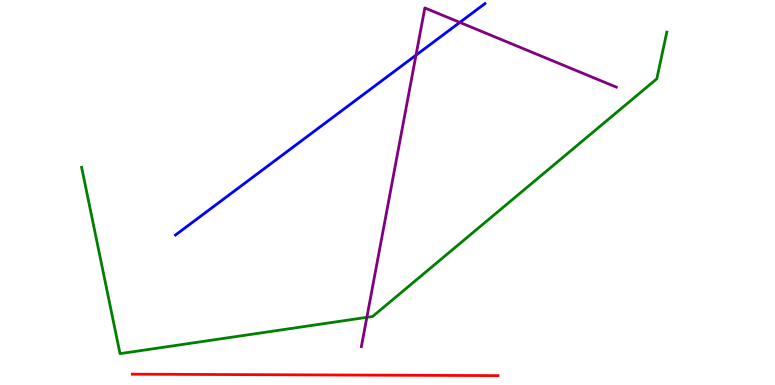[{'lines': ['blue', 'red'], 'intersections': []}, {'lines': ['green', 'red'], 'intersections': []}, {'lines': ['purple', 'red'], 'intersections': []}, {'lines': ['blue', 'green'], 'intersections': []}, {'lines': ['blue', 'purple'], 'intersections': [{'x': 5.37, 'y': 8.57}, {'x': 5.93, 'y': 9.42}]}, {'lines': ['green', 'purple'], 'intersections': [{'x': 4.73, 'y': 1.76}]}]